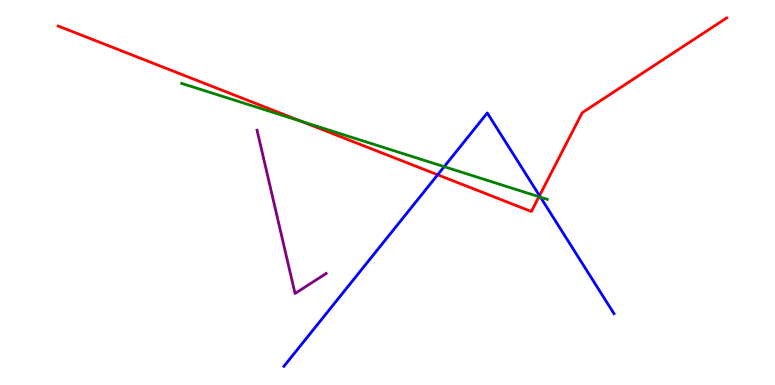[{'lines': ['blue', 'red'], 'intersections': [{'x': 5.65, 'y': 5.46}, {'x': 6.96, 'y': 4.92}]}, {'lines': ['green', 'red'], 'intersections': [{'x': 3.89, 'y': 6.84}, {'x': 6.95, 'y': 4.89}]}, {'lines': ['purple', 'red'], 'intersections': []}, {'lines': ['blue', 'green'], 'intersections': [{'x': 5.73, 'y': 5.67}, {'x': 6.97, 'y': 4.88}]}, {'lines': ['blue', 'purple'], 'intersections': []}, {'lines': ['green', 'purple'], 'intersections': []}]